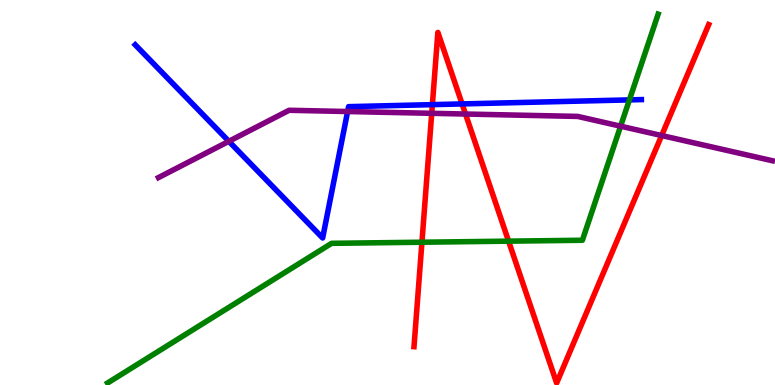[{'lines': ['blue', 'red'], 'intersections': [{'x': 5.58, 'y': 7.28}, {'x': 5.96, 'y': 7.3}]}, {'lines': ['green', 'red'], 'intersections': [{'x': 5.44, 'y': 3.71}, {'x': 6.56, 'y': 3.74}]}, {'lines': ['purple', 'red'], 'intersections': [{'x': 5.57, 'y': 7.06}, {'x': 6.01, 'y': 7.04}, {'x': 8.54, 'y': 6.48}]}, {'lines': ['blue', 'green'], 'intersections': [{'x': 8.12, 'y': 7.41}]}, {'lines': ['blue', 'purple'], 'intersections': [{'x': 2.95, 'y': 6.33}, {'x': 4.49, 'y': 7.1}]}, {'lines': ['green', 'purple'], 'intersections': [{'x': 8.01, 'y': 6.72}]}]